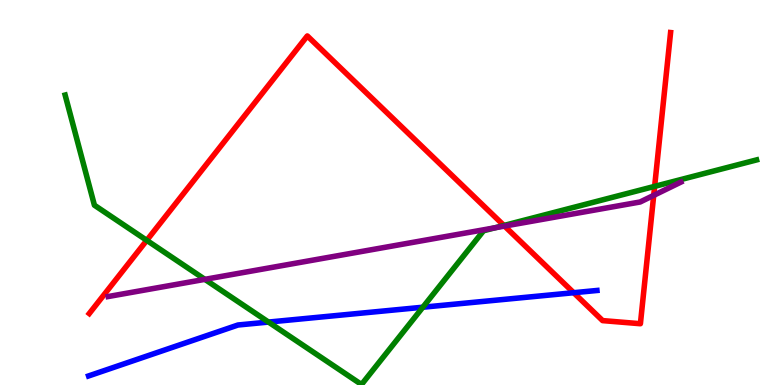[{'lines': ['blue', 'red'], 'intersections': [{'x': 7.4, 'y': 2.4}]}, {'lines': ['green', 'red'], 'intersections': [{'x': 1.89, 'y': 3.76}, {'x': 6.5, 'y': 4.14}, {'x': 8.45, 'y': 5.16}]}, {'lines': ['purple', 'red'], 'intersections': [{'x': 6.51, 'y': 4.13}, {'x': 8.44, 'y': 4.93}]}, {'lines': ['blue', 'green'], 'intersections': [{'x': 3.46, 'y': 1.63}, {'x': 5.46, 'y': 2.02}]}, {'lines': ['blue', 'purple'], 'intersections': []}, {'lines': ['green', 'purple'], 'intersections': [{'x': 2.64, 'y': 2.74}, {'x': 6.39, 'y': 4.08}]}]